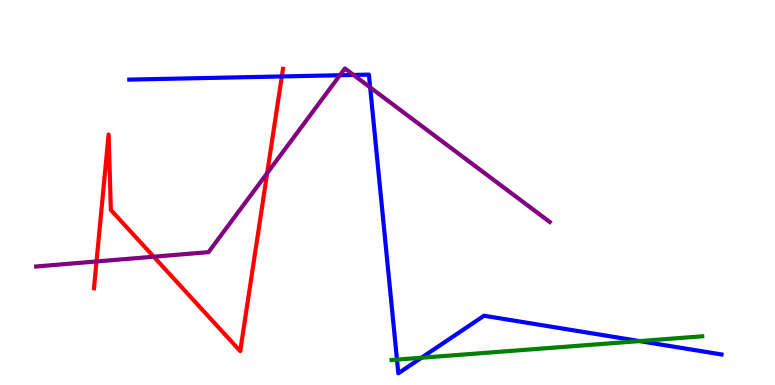[{'lines': ['blue', 'red'], 'intersections': [{'x': 3.64, 'y': 8.01}]}, {'lines': ['green', 'red'], 'intersections': []}, {'lines': ['purple', 'red'], 'intersections': [{'x': 1.25, 'y': 3.21}, {'x': 1.98, 'y': 3.33}, {'x': 3.45, 'y': 5.5}]}, {'lines': ['blue', 'green'], 'intersections': [{'x': 5.12, 'y': 0.66}, {'x': 5.44, 'y': 0.708}, {'x': 8.25, 'y': 1.14}]}, {'lines': ['blue', 'purple'], 'intersections': [{'x': 4.39, 'y': 8.05}, {'x': 4.56, 'y': 8.05}, {'x': 4.78, 'y': 7.73}]}, {'lines': ['green', 'purple'], 'intersections': []}]